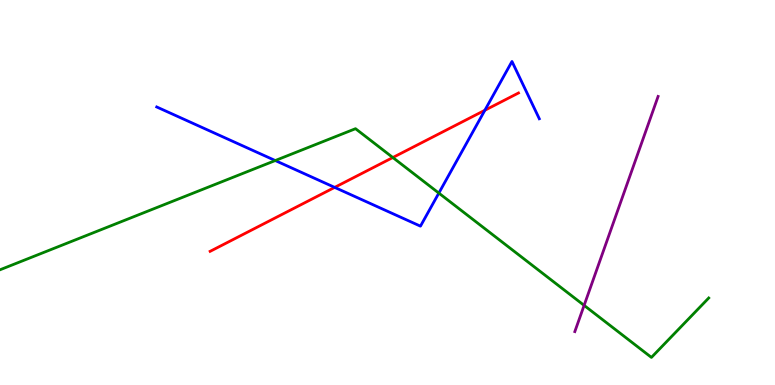[{'lines': ['blue', 'red'], 'intersections': [{'x': 4.32, 'y': 5.13}, {'x': 6.26, 'y': 7.14}]}, {'lines': ['green', 'red'], 'intersections': [{'x': 5.07, 'y': 5.91}]}, {'lines': ['purple', 'red'], 'intersections': []}, {'lines': ['blue', 'green'], 'intersections': [{'x': 3.55, 'y': 5.83}, {'x': 5.66, 'y': 4.98}]}, {'lines': ['blue', 'purple'], 'intersections': []}, {'lines': ['green', 'purple'], 'intersections': [{'x': 7.54, 'y': 2.07}]}]